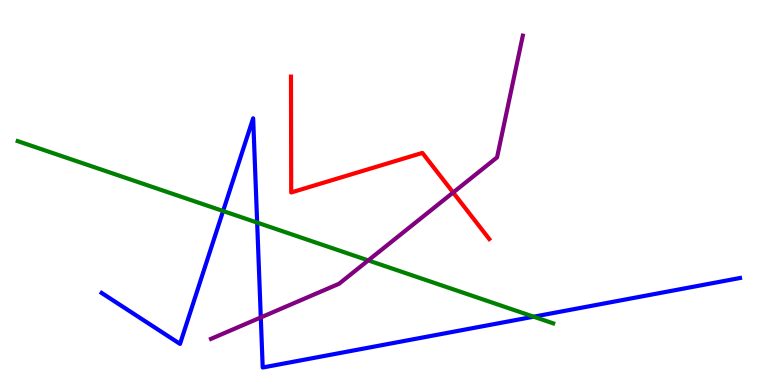[{'lines': ['blue', 'red'], 'intersections': []}, {'lines': ['green', 'red'], 'intersections': []}, {'lines': ['purple', 'red'], 'intersections': [{'x': 5.85, 'y': 5.0}]}, {'lines': ['blue', 'green'], 'intersections': [{'x': 2.88, 'y': 4.52}, {'x': 3.32, 'y': 4.22}, {'x': 6.89, 'y': 1.77}]}, {'lines': ['blue', 'purple'], 'intersections': [{'x': 3.37, 'y': 1.75}]}, {'lines': ['green', 'purple'], 'intersections': [{'x': 4.75, 'y': 3.24}]}]